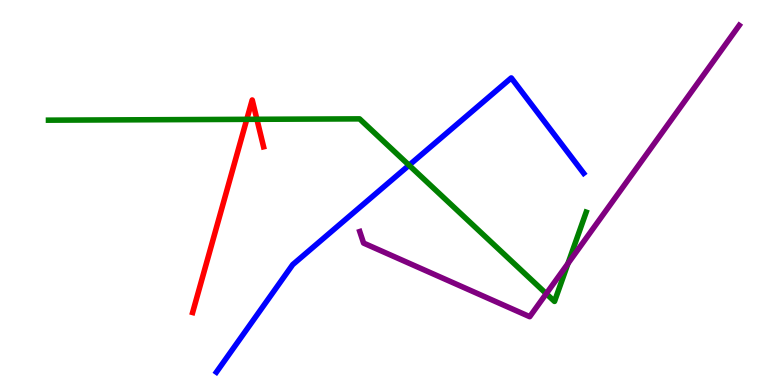[{'lines': ['blue', 'red'], 'intersections': []}, {'lines': ['green', 'red'], 'intersections': [{'x': 3.18, 'y': 6.9}, {'x': 3.31, 'y': 6.9}]}, {'lines': ['purple', 'red'], 'intersections': []}, {'lines': ['blue', 'green'], 'intersections': [{'x': 5.28, 'y': 5.71}]}, {'lines': ['blue', 'purple'], 'intersections': []}, {'lines': ['green', 'purple'], 'intersections': [{'x': 7.05, 'y': 2.37}, {'x': 7.33, 'y': 3.16}]}]